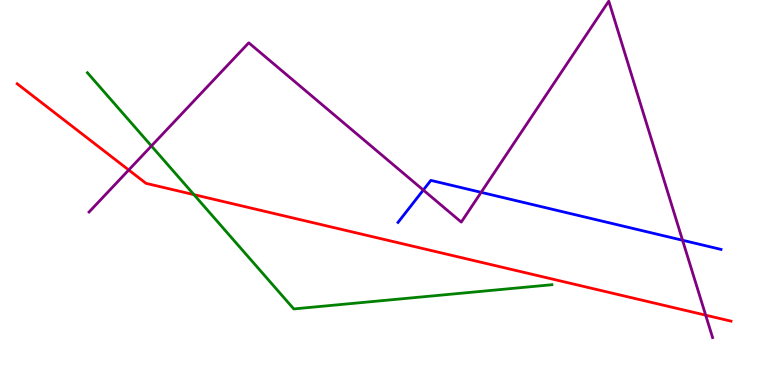[{'lines': ['blue', 'red'], 'intersections': []}, {'lines': ['green', 'red'], 'intersections': [{'x': 2.5, 'y': 4.94}]}, {'lines': ['purple', 'red'], 'intersections': [{'x': 1.66, 'y': 5.58}, {'x': 9.11, 'y': 1.81}]}, {'lines': ['blue', 'green'], 'intersections': []}, {'lines': ['blue', 'purple'], 'intersections': [{'x': 5.46, 'y': 5.06}, {'x': 6.21, 'y': 5.0}, {'x': 8.81, 'y': 3.76}]}, {'lines': ['green', 'purple'], 'intersections': [{'x': 1.95, 'y': 6.21}]}]